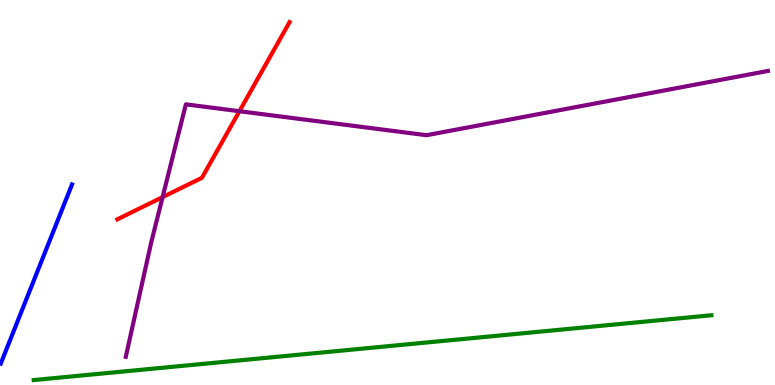[{'lines': ['blue', 'red'], 'intersections': []}, {'lines': ['green', 'red'], 'intersections': []}, {'lines': ['purple', 'red'], 'intersections': [{'x': 2.1, 'y': 4.88}, {'x': 3.09, 'y': 7.11}]}, {'lines': ['blue', 'green'], 'intersections': []}, {'lines': ['blue', 'purple'], 'intersections': []}, {'lines': ['green', 'purple'], 'intersections': []}]